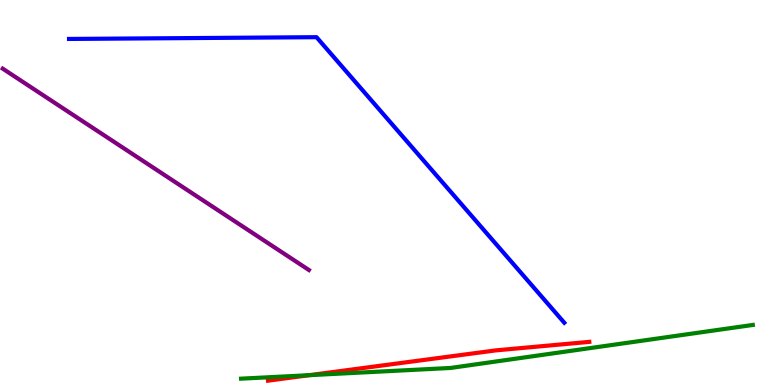[{'lines': ['blue', 'red'], 'intersections': []}, {'lines': ['green', 'red'], 'intersections': [{'x': 3.99, 'y': 0.255}]}, {'lines': ['purple', 'red'], 'intersections': []}, {'lines': ['blue', 'green'], 'intersections': []}, {'lines': ['blue', 'purple'], 'intersections': []}, {'lines': ['green', 'purple'], 'intersections': []}]